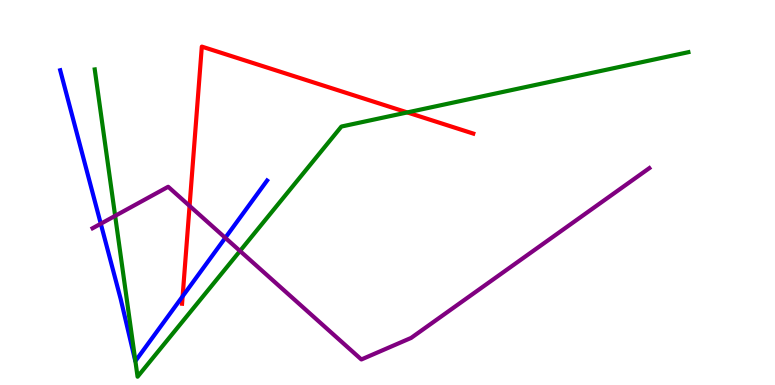[{'lines': ['blue', 'red'], 'intersections': [{'x': 2.36, 'y': 2.3}]}, {'lines': ['green', 'red'], 'intersections': [{'x': 5.26, 'y': 7.08}]}, {'lines': ['purple', 'red'], 'intersections': [{'x': 2.45, 'y': 4.65}]}, {'lines': ['blue', 'green'], 'intersections': [{'x': 1.75, 'y': 0.621}]}, {'lines': ['blue', 'purple'], 'intersections': [{'x': 1.3, 'y': 4.19}, {'x': 2.91, 'y': 3.82}]}, {'lines': ['green', 'purple'], 'intersections': [{'x': 1.49, 'y': 4.39}, {'x': 3.1, 'y': 3.48}]}]